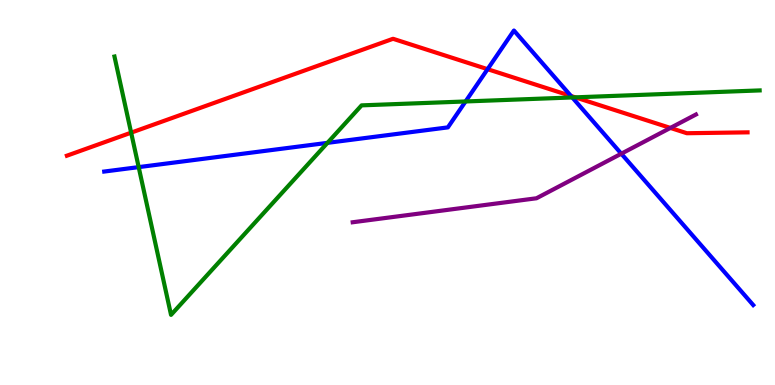[{'lines': ['blue', 'red'], 'intersections': [{'x': 6.29, 'y': 8.2}, {'x': 7.37, 'y': 7.51}]}, {'lines': ['green', 'red'], 'intersections': [{'x': 1.69, 'y': 6.55}, {'x': 7.42, 'y': 7.47}]}, {'lines': ['purple', 'red'], 'intersections': [{'x': 8.65, 'y': 6.68}]}, {'lines': ['blue', 'green'], 'intersections': [{'x': 1.79, 'y': 5.66}, {'x': 4.23, 'y': 6.29}, {'x': 6.01, 'y': 7.36}, {'x': 7.38, 'y': 7.47}]}, {'lines': ['blue', 'purple'], 'intersections': [{'x': 8.02, 'y': 6.01}]}, {'lines': ['green', 'purple'], 'intersections': []}]